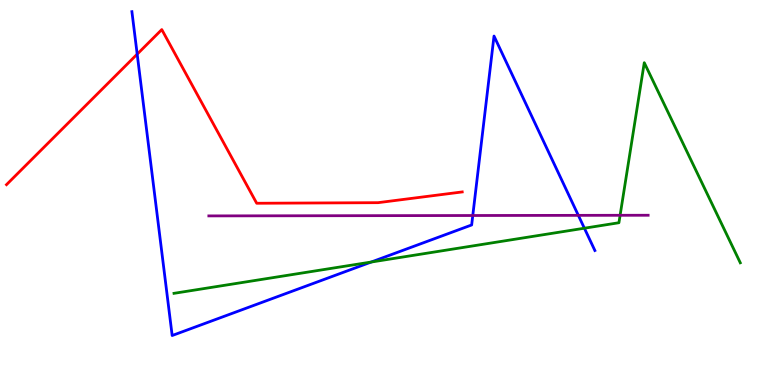[{'lines': ['blue', 'red'], 'intersections': [{'x': 1.77, 'y': 8.59}]}, {'lines': ['green', 'red'], 'intersections': []}, {'lines': ['purple', 'red'], 'intersections': []}, {'lines': ['blue', 'green'], 'intersections': [{'x': 4.79, 'y': 3.19}, {'x': 7.54, 'y': 4.07}]}, {'lines': ['blue', 'purple'], 'intersections': [{'x': 6.1, 'y': 4.4}, {'x': 7.46, 'y': 4.41}]}, {'lines': ['green', 'purple'], 'intersections': [{'x': 8.0, 'y': 4.41}]}]